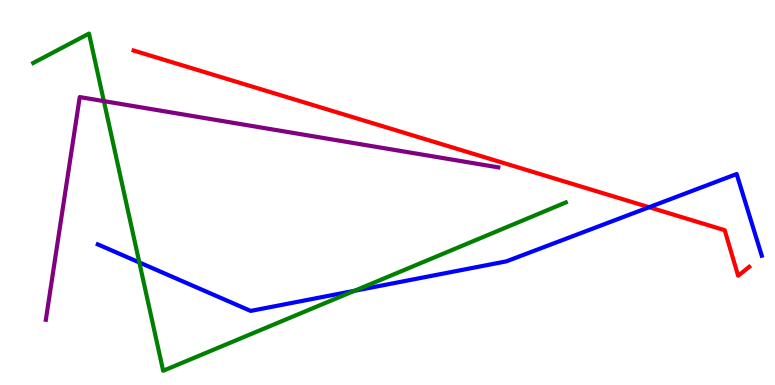[{'lines': ['blue', 'red'], 'intersections': [{'x': 8.38, 'y': 4.62}]}, {'lines': ['green', 'red'], 'intersections': []}, {'lines': ['purple', 'red'], 'intersections': []}, {'lines': ['blue', 'green'], 'intersections': [{'x': 1.8, 'y': 3.18}, {'x': 4.57, 'y': 2.45}]}, {'lines': ['blue', 'purple'], 'intersections': []}, {'lines': ['green', 'purple'], 'intersections': [{'x': 1.34, 'y': 7.37}]}]